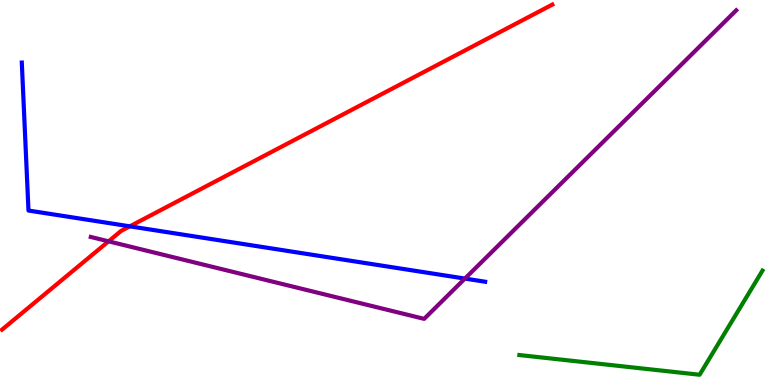[{'lines': ['blue', 'red'], 'intersections': [{'x': 1.68, 'y': 4.12}]}, {'lines': ['green', 'red'], 'intersections': []}, {'lines': ['purple', 'red'], 'intersections': [{'x': 1.4, 'y': 3.73}]}, {'lines': ['blue', 'green'], 'intersections': []}, {'lines': ['blue', 'purple'], 'intersections': [{'x': 6.0, 'y': 2.76}]}, {'lines': ['green', 'purple'], 'intersections': []}]